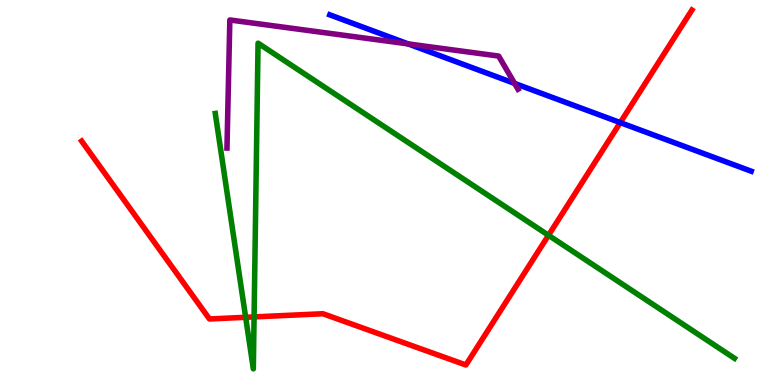[{'lines': ['blue', 'red'], 'intersections': [{'x': 8.0, 'y': 6.82}]}, {'lines': ['green', 'red'], 'intersections': [{'x': 3.17, 'y': 1.76}, {'x': 3.28, 'y': 1.77}, {'x': 7.08, 'y': 3.89}]}, {'lines': ['purple', 'red'], 'intersections': []}, {'lines': ['blue', 'green'], 'intersections': []}, {'lines': ['blue', 'purple'], 'intersections': [{'x': 5.27, 'y': 8.86}, {'x': 6.64, 'y': 7.83}]}, {'lines': ['green', 'purple'], 'intersections': []}]